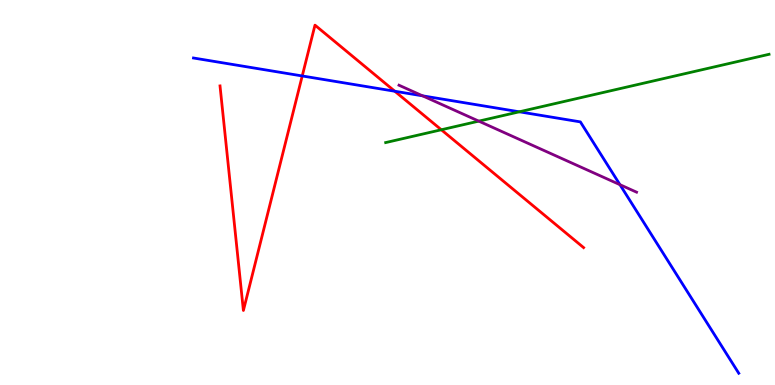[{'lines': ['blue', 'red'], 'intersections': [{'x': 3.9, 'y': 8.03}, {'x': 5.09, 'y': 7.63}]}, {'lines': ['green', 'red'], 'intersections': [{'x': 5.69, 'y': 6.63}]}, {'lines': ['purple', 'red'], 'intersections': []}, {'lines': ['blue', 'green'], 'intersections': [{'x': 6.7, 'y': 7.1}]}, {'lines': ['blue', 'purple'], 'intersections': [{'x': 5.45, 'y': 7.51}, {'x': 8.0, 'y': 5.2}]}, {'lines': ['green', 'purple'], 'intersections': [{'x': 6.18, 'y': 6.85}]}]